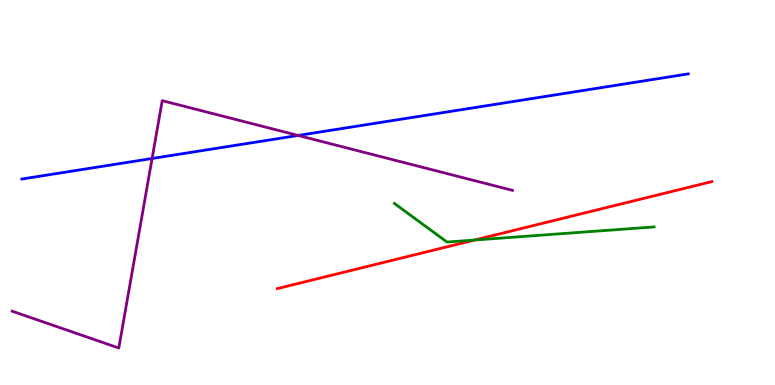[{'lines': ['blue', 'red'], 'intersections': []}, {'lines': ['green', 'red'], 'intersections': [{'x': 6.12, 'y': 3.77}]}, {'lines': ['purple', 'red'], 'intersections': []}, {'lines': ['blue', 'green'], 'intersections': []}, {'lines': ['blue', 'purple'], 'intersections': [{'x': 1.96, 'y': 5.88}, {'x': 3.85, 'y': 6.48}]}, {'lines': ['green', 'purple'], 'intersections': []}]